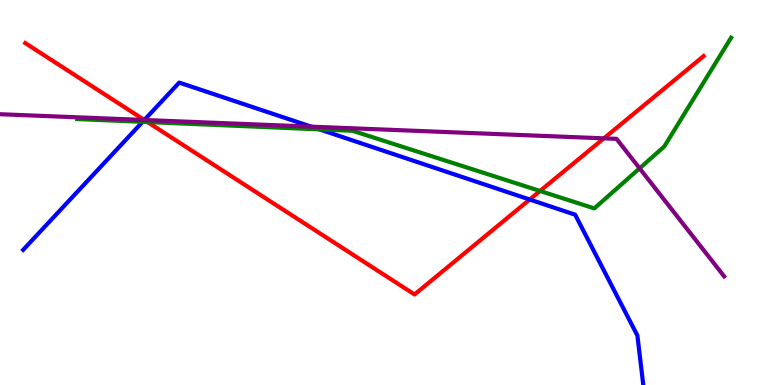[{'lines': ['blue', 'red'], 'intersections': [{'x': 1.86, 'y': 6.88}, {'x': 6.83, 'y': 4.82}]}, {'lines': ['green', 'red'], 'intersections': [{'x': 1.9, 'y': 6.83}, {'x': 6.97, 'y': 5.04}]}, {'lines': ['purple', 'red'], 'intersections': [{'x': 1.86, 'y': 6.88}, {'x': 7.79, 'y': 6.41}]}, {'lines': ['blue', 'green'], 'intersections': [{'x': 1.84, 'y': 6.84}, {'x': 4.12, 'y': 6.64}]}, {'lines': ['blue', 'purple'], 'intersections': [{'x': 1.86, 'y': 6.88}, {'x': 4.02, 'y': 6.71}]}, {'lines': ['green', 'purple'], 'intersections': [{'x': 8.25, 'y': 5.63}]}]